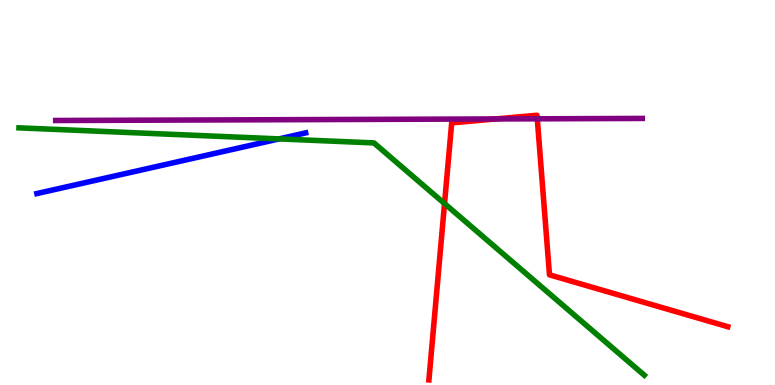[{'lines': ['blue', 'red'], 'intersections': []}, {'lines': ['green', 'red'], 'intersections': [{'x': 5.74, 'y': 4.71}]}, {'lines': ['purple', 'red'], 'intersections': [{'x': 6.39, 'y': 6.91}, {'x': 6.93, 'y': 6.91}]}, {'lines': ['blue', 'green'], 'intersections': [{'x': 3.6, 'y': 6.39}]}, {'lines': ['blue', 'purple'], 'intersections': []}, {'lines': ['green', 'purple'], 'intersections': []}]